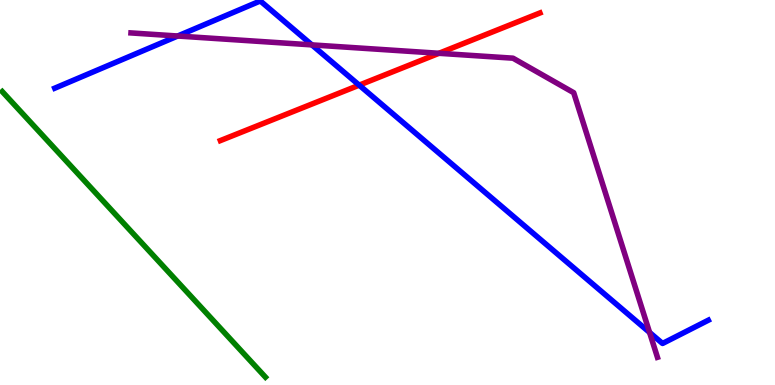[{'lines': ['blue', 'red'], 'intersections': [{'x': 4.63, 'y': 7.79}]}, {'lines': ['green', 'red'], 'intersections': []}, {'lines': ['purple', 'red'], 'intersections': [{'x': 5.66, 'y': 8.62}]}, {'lines': ['blue', 'green'], 'intersections': []}, {'lines': ['blue', 'purple'], 'intersections': [{'x': 2.29, 'y': 9.06}, {'x': 4.02, 'y': 8.83}, {'x': 8.38, 'y': 1.37}]}, {'lines': ['green', 'purple'], 'intersections': []}]